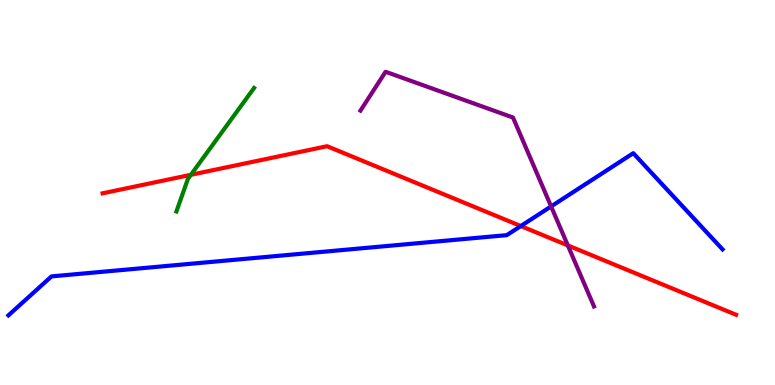[{'lines': ['blue', 'red'], 'intersections': [{'x': 6.72, 'y': 4.13}]}, {'lines': ['green', 'red'], 'intersections': [{'x': 2.46, 'y': 5.46}]}, {'lines': ['purple', 'red'], 'intersections': [{'x': 7.33, 'y': 3.63}]}, {'lines': ['blue', 'green'], 'intersections': []}, {'lines': ['blue', 'purple'], 'intersections': [{'x': 7.11, 'y': 4.64}]}, {'lines': ['green', 'purple'], 'intersections': []}]